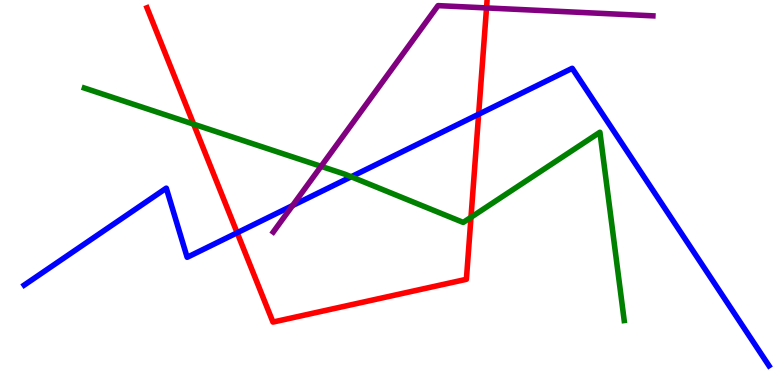[{'lines': ['blue', 'red'], 'intersections': [{'x': 3.06, 'y': 3.95}, {'x': 6.18, 'y': 7.03}]}, {'lines': ['green', 'red'], 'intersections': [{'x': 2.5, 'y': 6.77}, {'x': 6.08, 'y': 4.36}]}, {'lines': ['purple', 'red'], 'intersections': [{'x': 6.28, 'y': 9.79}]}, {'lines': ['blue', 'green'], 'intersections': [{'x': 4.53, 'y': 5.41}]}, {'lines': ['blue', 'purple'], 'intersections': [{'x': 3.77, 'y': 4.66}]}, {'lines': ['green', 'purple'], 'intersections': [{'x': 4.14, 'y': 5.68}]}]